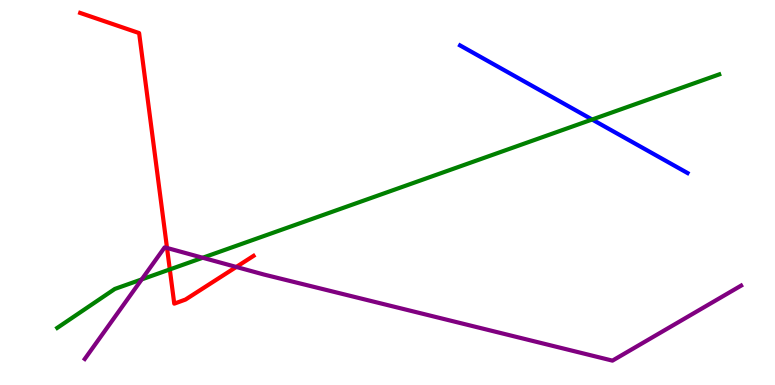[{'lines': ['blue', 'red'], 'intersections': []}, {'lines': ['green', 'red'], 'intersections': [{'x': 2.19, 'y': 3.0}]}, {'lines': ['purple', 'red'], 'intersections': [{'x': 2.16, 'y': 3.56}, {'x': 3.05, 'y': 3.07}]}, {'lines': ['blue', 'green'], 'intersections': [{'x': 7.64, 'y': 6.9}]}, {'lines': ['blue', 'purple'], 'intersections': []}, {'lines': ['green', 'purple'], 'intersections': [{'x': 1.83, 'y': 2.74}, {'x': 2.62, 'y': 3.31}]}]